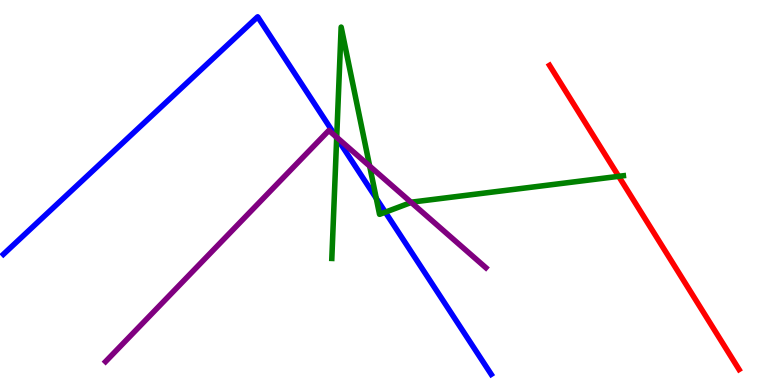[{'lines': ['blue', 'red'], 'intersections': []}, {'lines': ['green', 'red'], 'intersections': [{'x': 7.98, 'y': 5.42}]}, {'lines': ['purple', 'red'], 'intersections': []}, {'lines': ['blue', 'green'], 'intersections': [{'x': 4.34, 'y': 6.42}, {'x': 4.86, 'y': 4.85}, {'x': 4.97, 'y': 4.49}]}, {'lines': ['blue', 'purple'], 'intersections': [{'x': 4.34, 'y': 6.45}]}, {'lines': ['green', 'purple'], 'intersections': [{'x': 4.34, 'y': 6.43}, {'x': 4.77, 'y': 5.69}, {'x': 5.31, 'y': 4.74}]}]